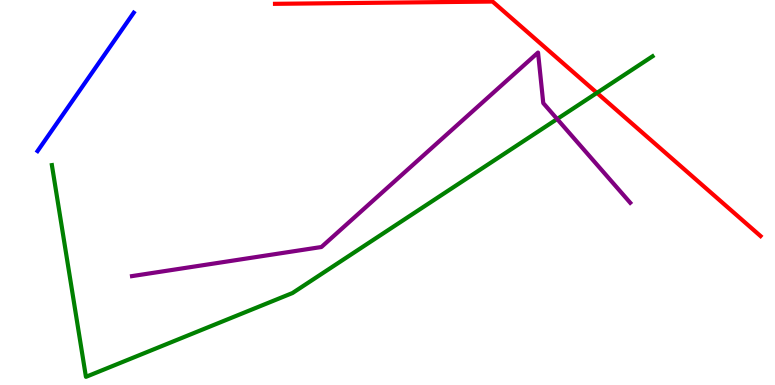[{'lines': ['blue', 'red'], 'intersections': []}, {'lines': ['green', 'red'], 'intersections': [{'x': 7.7, 'y': 7.59}]}, {'lines': ['purple', 'red'], 'intersections': []}, {'lines': ['blue', 'green'], 'intersections': []}, {'lines': ['blue', 'purple'], 'intersections': []}, {'lines': ['green', 'purple'], 'intersections': [{'x': 7.19, 'y': 6.91}]}]